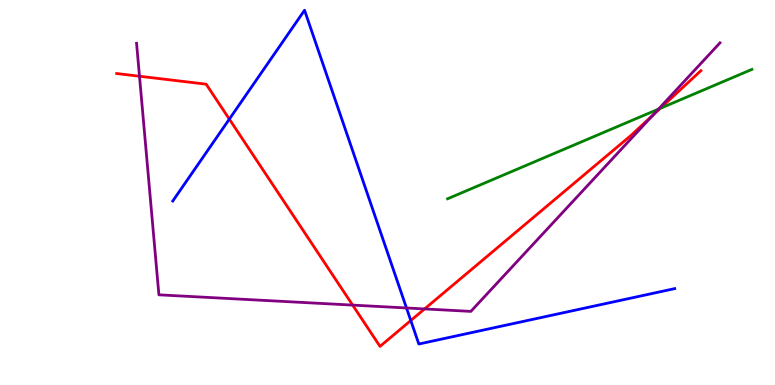[{'lines': ['blue', 'red'], 'intersections': [{'x': 2.96, 'y': 6.91}, {'x': 5.3, 'y': 1.67}]}, {'lines': ['green', 'red'], 'intersections': [{'x': 8.52, 'y': 7.18}]}, {'lines': ['purple', 'red'], 'intersections': [{'x': 1.8, 'y': 8.02}, {'x': 4.55, 'y': 2.08}, {'x': 5.48, 'y': 1.98}, {'x': 8.43, 'y': 7.01}]}, {'lines': ['blue', 'green'], 'intersections': []}, {'lines': ['blue', 'purple'], 'intersections': [{'x': 5.24, 'y': 2.0}]}, {'lines': ['green', 'purple'], 'intersections': [{'x': 8.5, 'y': 7.17}]}]